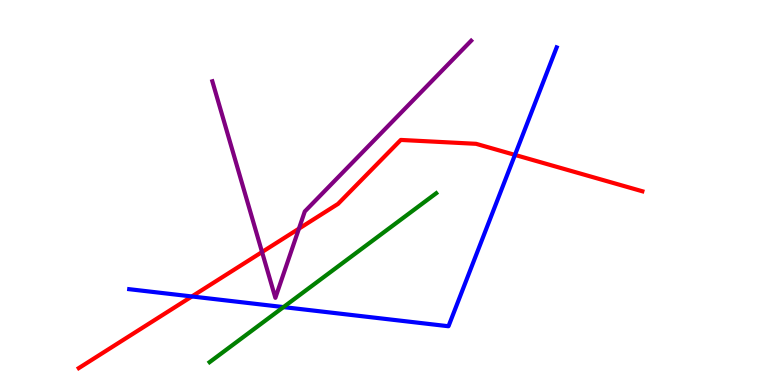[{'lines': ['blue', 'red'], 'intersections': [{'x': 2.48, 'y': 2.3}, {'x': 6.64, 'y': 5.98}]}, {'lines': ['green', 'red'], 'intersections': []}, {'lines': ['purple', 'red'], 'intersections': [{'x': 3.38, 'y': 3.45}, {'x': 3.86, 'y': 4.06}]}, {'lines': ['blue', 'green'], 'intersections': [{'x': 3.66, 'y': 2.02}]}, {'lines': ['blue', 'purple'], 'intersections': []}, {'lines': ['green', 'purple'], 'intersections': []}]